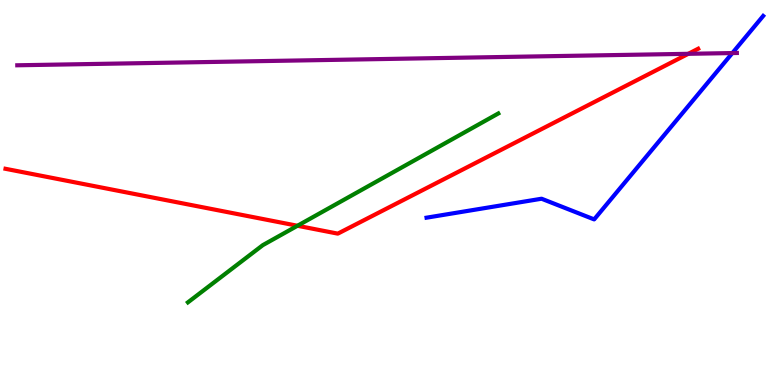[{'lines': ['blue', 'red'], 'intersections': []}, {'lines': ['green', 'red'], 'intersections': [{'x': 3.84, 'y': 4.14}]}, {'lines': ['purple', 'red'], 'intersections': [{'x': 8.88, 'y': 8.6}]}, {'lines': ['blue', 'green'], 'intersections': []}, {'lines': ['blue', 'purple'], 'intersections': [{'x': 9.45, 'y': 8.62}]}, {'lines': ['green', 'purple'], 'intersections': []}]